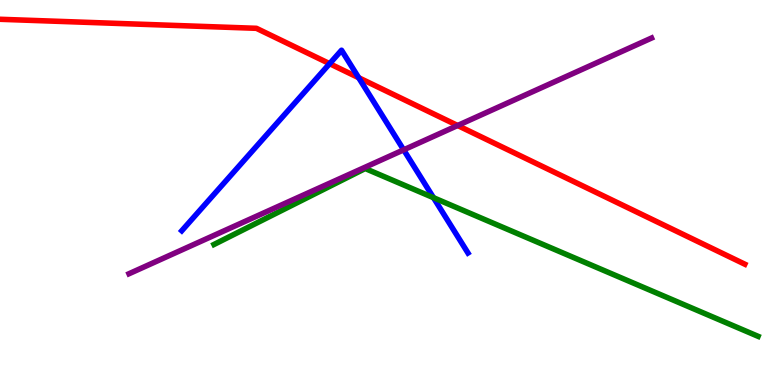[{'lines': ['blue', 'red'], 'intersections': [{'x': 4.25, 'y': 8.35}, {'x': 4.63, 'y': 7.98}]}, {'lines': ['green', 'red'], 'intersections': []}, {'lines': ['purple', 'red'], 'intersections': [{'x': 5.91, 'y': 6.74}]}, {'lines': ['blue', 'green'], 'intersections': [{'x': 5.59, 'y': 4.86}]}, {'lines': ['blue', 'purple'], 'intersections': [{'x': 5.21, 'y': 6.11}]}, {'lines': ['green', 'purple'], 'intersections': []}]